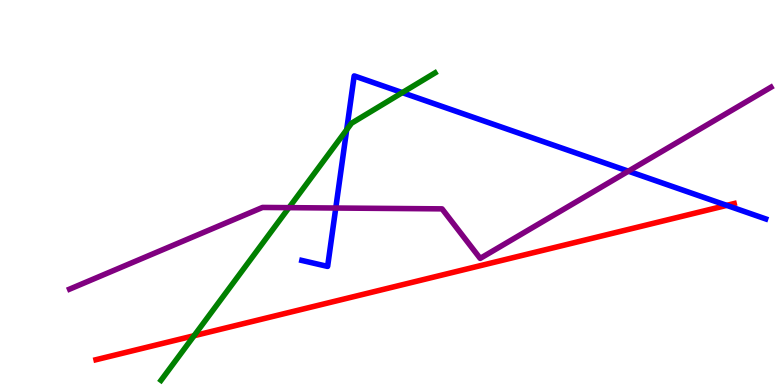[{'lines': ['blue', 'red'], 'intersections': [{'x': 9.38, 'y': 4.67}]}, {'lines': ['green', 'red'], 'intersections': [{'x': 2.5, 'y': 1.28}]}, {'lines': ['purple', 'red'], 'intersections': []}, {'lines': ['blue', 'green'], 'intersections': [{'x': 4.47, 'y': 6.63}, {'x': 5.19, 'y': 7.59}]}, {'lines': ['blue', 'purple'], 'intersections': [{'x': 4.33, 'y': 4.6}, {'x': 8.11, 'y': 5.55}]}, {'lines': ['green', 'purple'], 'intersections': [{'x': 3.73, 'y': 4.61}]}]